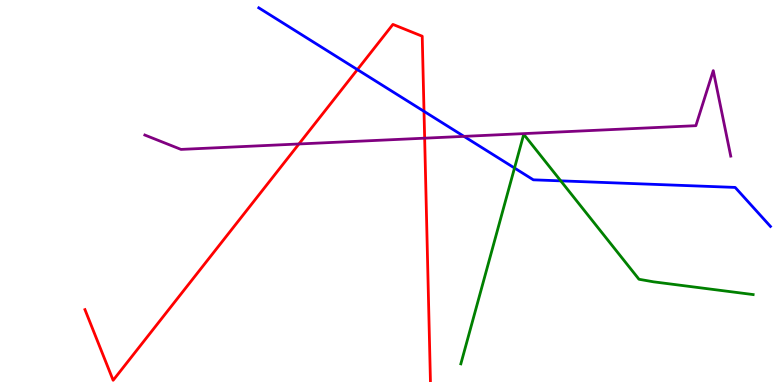[{'lines': ['blue', 'red'], 'intersections': [{'x': 4.61, 'y': 8.19}, {'x': 5.47, 'y': 7.11}]}, {'lines': ['green', 'red'], 'intersections': []}, {'lines': ['purple', 'red'], 'intersections': [{'x': 3.86, 'y': 6.26}, {'x': 5.48, 'y': 6.41}]}, {'lines': ['blue', 'green'], 'intersections': [{'x': 6.64, 'y': 5.64}, {'x': 7.24, 'y': 5.3}]}, {'lines': ['blue', 'purple'], 'intersections': [{'x': 5.99, 'y': 6.46}]}, {'lines': ['green', 'purple'], 'intersections': []}]